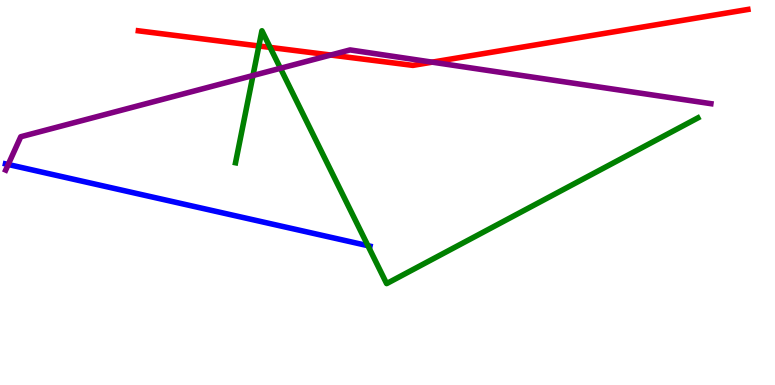[{'lines': ['blue', 'red'], 'intersections': []}, {'lines': ['green', 'red'], 'intersections': [{'x': 3.34, 'y': 8.81}, {'x': 3.49, 'y': 8.77}]}, {'lines': ['purple', 'red'], 'intersections': [{'x': 4.27, 'y': 8.57}, {'x': 5.58, 'y': 8.39}]}, {'lines': ['blue', 'green'], 'intersections': [{'x': 4.75, 'y': 3.62}]}, {'lines': ['blue', 'purple'], 'intersections': [{'x': 0.106, 'y': 5.73}]}, {'lines': ['green', 'purple'], 'intersections': [{'x': 3.26, 'y': 8.04}, {'x': 3.62, 'y': 8.23}]}]